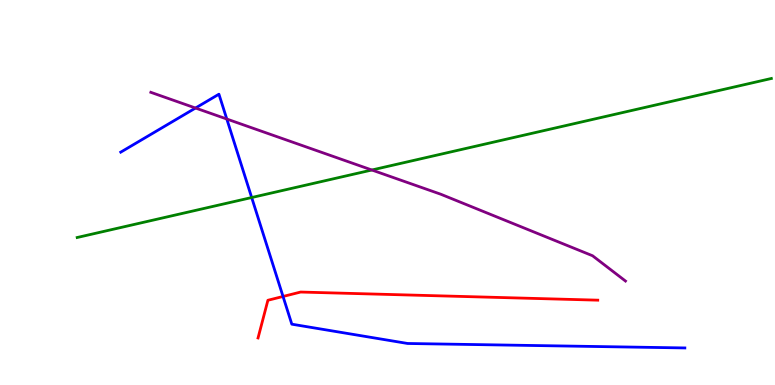[{'lines': ['blue', 'red'], 'intersections': [{'x': 3.65, 'y': 2.3}]}, {'lines': ['green', 'red'], 'intersections': []}, {'lines': ['purple', 'red'], 'intersections': []}, {'lines': ['blue', 'green'], 'intersections': [{'x': 3.25, 'y': 4.87}]}, {'lines': ['blue', 'purple'], 'intersections': [{'x': 2.52, 'y': 7.19}, {'x': 2.93, 'y': 6.91}]}, {'lines': ['green', 'purple'], 'intersections': [{'x': 4.8, 'y': 5.58}]}]